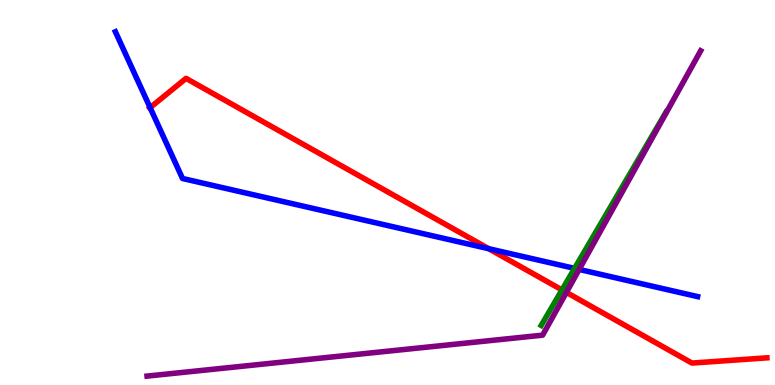[{'lines': ['blue', 'red'], 'intersections': [{'x': 1.94, 'y': 7.2}, {'x': 6.31, 'y': 3.54}]}, {'lines': ['green', 'red'], 'intersections': [{'x': 7.25, 'y': 2.47}]}, {'lines': ['purple', 'red'], 'intersections': [{'x': 7.31, 'y': 2.41}]}, {'lines': ['blue', 'green'], 'intersections': [{'x': 7.41, 'y': 3.03}]}, {'lines': ['blue', 'purple'], 'intersections': [{'x': 7.47, 'y': 3.0}]}, {'lines': ['green', 'purple'], 'intersections': []}]